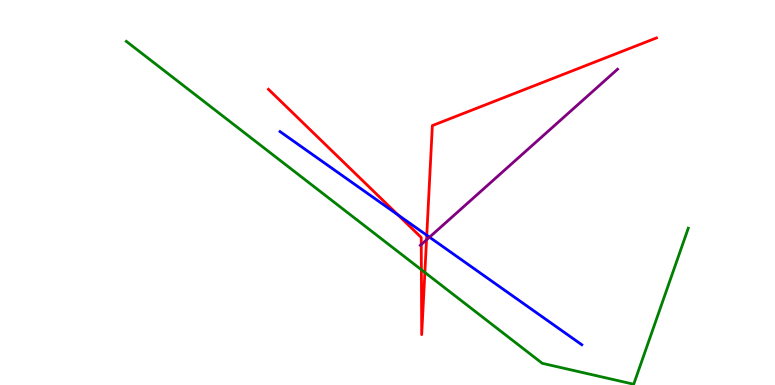[{'lines': ['blue', 'red'], 'intersections': [{'x': 5.13, 'y': 4.42}, {'x': 5.51, 'y': 3.89}]}, {'lines': ['green', 'red'], 'intersections': [{'x': 5.44, 'y': 2.99}, {'x': 5.48, 'y': 2.92}]}, {'lines': ['purple', 'red'], 'intersections': [{'x': 5.44, 'y': 3.65}, {'x': 5.5, 'y': 3.77}]}, {'lines': ['blue', 'green'], 'intersections': []}, {'lines': ['blue', 'purple'], 'intersections': [{'x': 5.54, 'y': 3.84}]}, {'lines': ['green', 'purple'], 'intersections': []}]